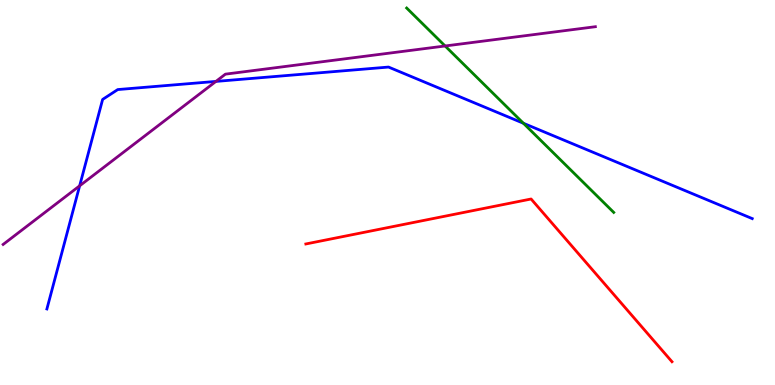[{'lines': ['blue', 'red'], 'intersections': []}, {'lines': ['green', 'red'], 'intersections': []}, {'lines': ['purple', 'red'], 'intersections': []}, {'lines': ['blue', 'green'], 'intersections': [{'x': 6.75, 'y': 6.8}]}, {'lines': ['blue', 'purple'], 'intersections': [{'x': 1.03, 'y': 5.17}, {'x': 2.79, 'y': 7.89}]}, {'lines': ['green', 'purple'], 'intersections': [{'x': 5.74, 'y': 8.81}]}]